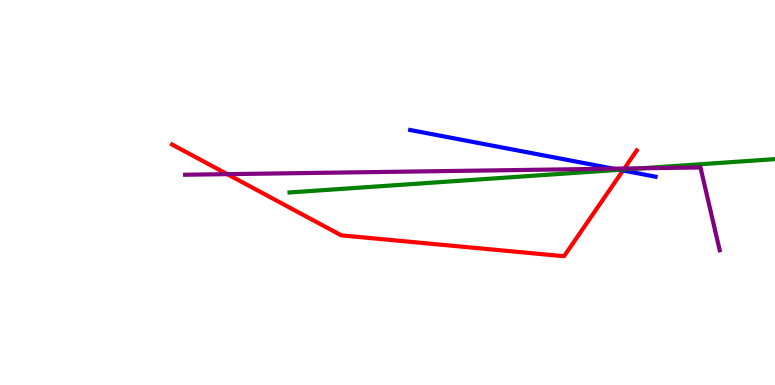[{'lines': ['blue', 'red'], 'intersections': [{'x': 8.04, 'y': 5.57}]}, {'lines': ['green', 'red'], 'intersections': [{'x': 8.05, 'y': 5.6}]}, {'lines': ['purple', 'red'], 'intersections': [{'x': 2.93, 'y': 5.48}, {'x': 8.06, 'y': 5.62}]}, {'lines': ['blue', 'green'], 'intersections': [{'x': 7.99, 'y': 5.59}]}, {'lines': ['blue', 'purple'], 'intersections': [{'x': 7.92, 'y': 5.62}]}, {'lines': ['green', 'purple'], 'intersections': [{'x': 8.28, 'y': 5.63}]}]